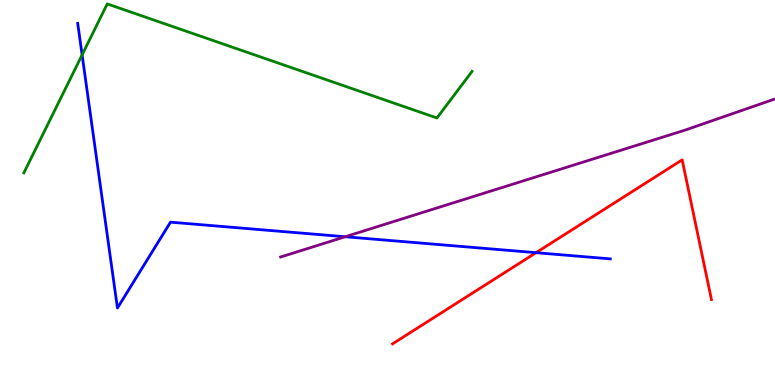[{'lines': ['blue', 'red'], 'intersections': [{'x': 6.92, 'y': 3.44}]}, {'lines': ['green', 'red'], 'intersections': []}, {'lines': ['purple', 'red'], 'intersections': []}, {'lines': ['blue', 'green'], 'intersections': [{'x': 1.06, 'y': 8.57}]}, {'lines': ['blue', 'purple'], 'intersections': [{'x': 4.45, 'y': 3.85}]}, {'lines': ['green', 'purple'], 'intersections': []}]